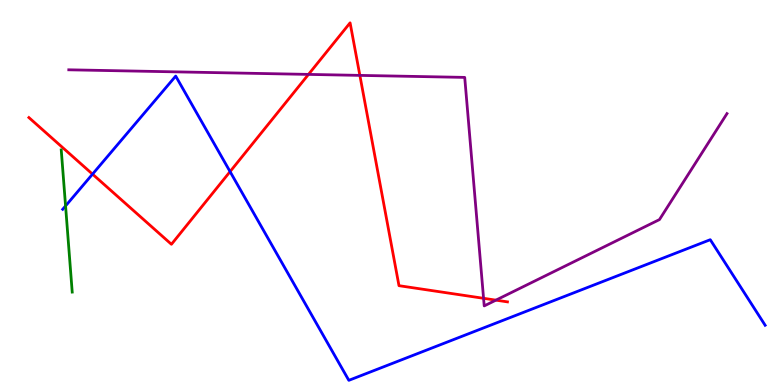[{'lines': ['blue', 'red'], 'intersections': [{'x': 1.19, 'y': 5.48}, {'x': 2.97, 'y': 5.54}]}, {'lines': ['green', 'red'], 'intersections': []}, {'lines': ['purple', 'red'], 'intersections': [{'x': 3.98, 'y': 8.07}, {'x': 4.64, 'y': 8.04}, {'x': 6.24, 'y': 2.25}, {'x': 6.4, 'y': 2.2}]}, {'lines': ['blue', 'green'], 'intersections': [{'x': 0.846, 'y': 4.65}]}, {'lines': ['blue', 'purple'], 'intersections': []}, {'lines': ['green', 'purple'], 'intersections': []}]